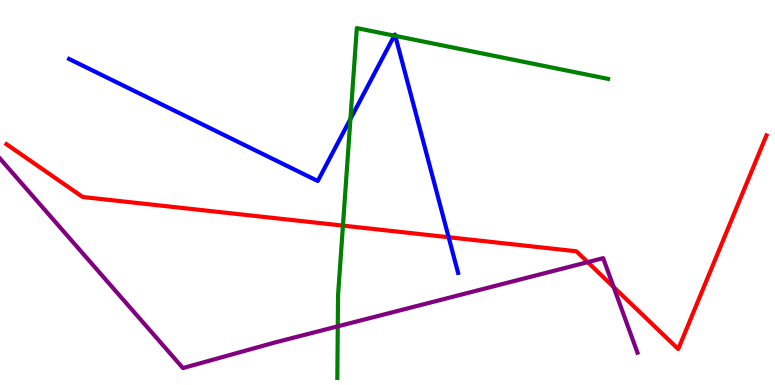[{'lines': ['blue', 'red'], 'intersections': [{'x': 5.79, 'y': 3.84}]}, {'lines': ['green', 'red'], 'intersections': [{'x': 4.43, 'y': 4.14}]}, {'lines': ['purple', 'red'], 'intersections': [{'x': 7.58, 'y': 3.19}, {'x': 7.92, 'y': 2.54}]}, {'lines': ['blue', 'green'], 'intersections': [{'x': 4.52, 'y': 6.91}, {'x': 5.09, 'y': 9.07}, {'x': 5.1, 'y': 9.07}]}, {'lines': ['blue', 'purple'], 'intersections': []}, {'lines': ['green', 'purple'], 'intersections': [{'x': 4.36, 'y': 1.52}]}]